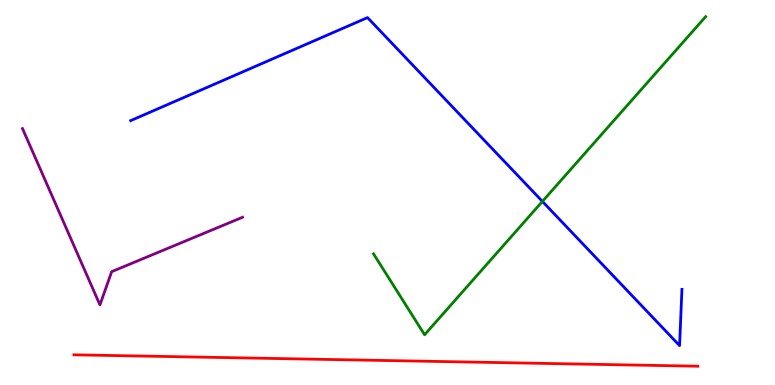[{'lines': ['blue', 'red'], 'intersections': []}, {'lines': ['green', 'red'], 'intersections': []}, {'lines': ['purple', 'red'], 'intersections': []}, {'lines': ['blue', 'green'], 'intersections': [{'x': 7.0, 'y': 4.77}]}, {'lines': ['blue', 'purple'], 'intersections': []}, {'lines': ['green', 'purple'], 'intersections': []}]